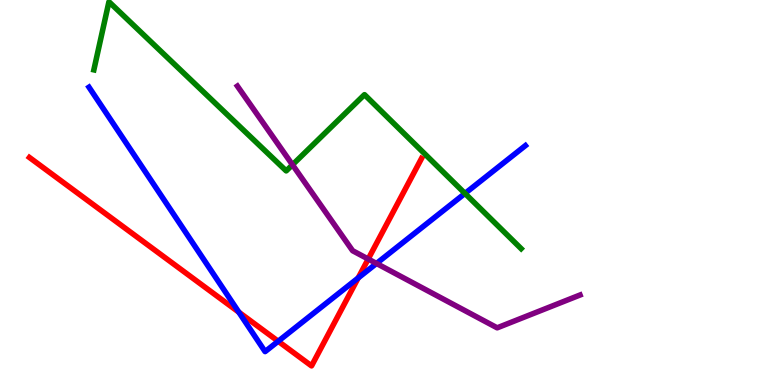[{'lines': ['blue', 'red'], 'intersections': [{'x': 3.08, 'y': 1.89}, {'x': 3.59, 'y': 1.14}, {'x': 4.62, 'y': 2.78}]}, {'lines': ['green', 'red'], 'intersections': []}, {'lines': ['purple', 'red'], 'intersections': [{'x': 4.75, 'y': 3.27}]}, {'lines': ['blue', 'green'], 'intersections': [{'x': 6.0, 'y': 4.98}]}, {'lines': ['blue', 'purple'], 'intersections': [{'x': 4.86, 'y': 3.16}]}, {'lines': ['green', 'purple'], 'intersections': [{'x': 3.77, 'y': 5.72}]}]